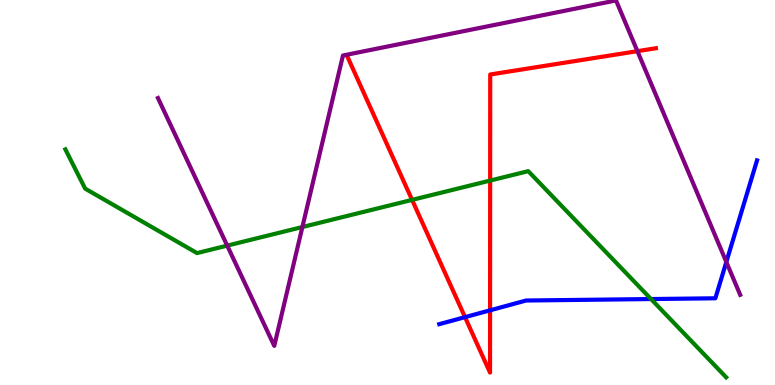[{'lines': ['blue', 'red'], 'intersections': [{'x': 6.0, 'y': 1.76}, {'x': 6.32, 'y': 1.94}]}, {'lines': ['green', 'red'], 'intersections': [{'x': 5.32, 'y': 4.81}, {'x': 6.32, 'y': 5.31}]}, {'lines': ['purple', 'red'], 'intersections': [{'x': 8.22, 'y': 8.67}]}, {'lines': ['blue', 'green'], 'intersections': [{'x': 8.4, 'y': 2.23}]}, {'lines': ['blue', 'purple'], 'intersections': [{'x': 9.37, 'y': 3.2}]}, {'lines': ['green', 'purple'], 'intersections': [{'x': 2.93, 'y': 3.62}, {'x': 3.9, 'y': 4.1}]}]